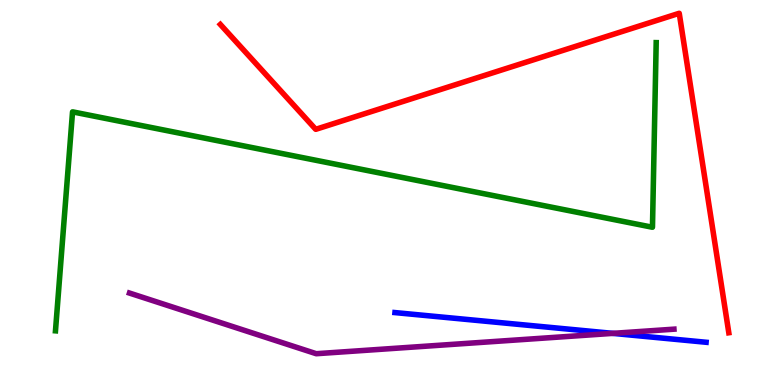[{'lines': ['blue', 'red'], 'intersections': []}, {'lines': ['green', 'red'], 'intersections': []}, {'lines': ['purple', 'red'], 'intersections': []}, {'lines': ['blue', 'green'], 'intersections': []}, {'lines': ['blue', 'purple'], 'intersections': [{'x': 7.91, 'y': 1.34}]}, {'lines': ['green', 'purple'], 'intersections': []}]